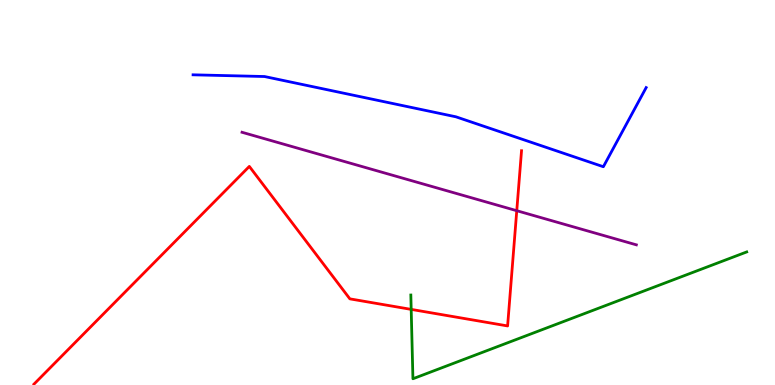[{'lines': ['blue', 'red'], 'intersections': []}, {'lines': ['green', 'red'], 'intersections': [{'x': 5.31, 'y': 1.96}]}, {'lines': ['purple', 'red'], 'intersections': [{'x': 6.67, 'y': 4.53}]}, {'lines': ['blue', 'green'], 'intersections': []}, {'lines': ['blue', 'purple'], 'intersections': []}, {'lines': ['green', 'purple'], 'intersections': []}]